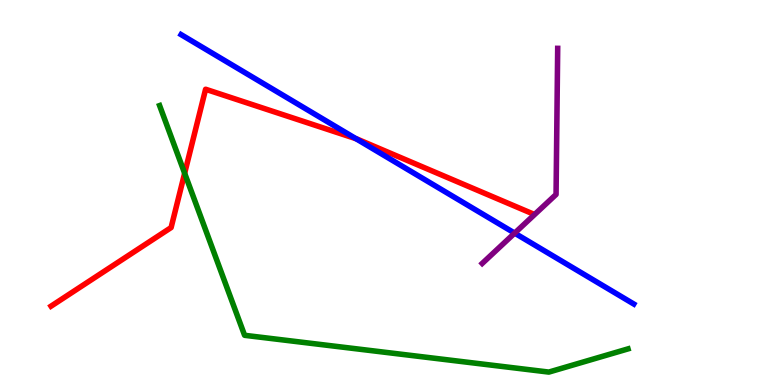[{'lines': ['blue', 'red'], 'intersections': [{'x': 4.59, 'y': 6.4}]}, {'lines': ['green', 'red'], 'intersections': [{'x': 2.38, 'y': 5.5}]}, {'lines': ['purple', 'red'], 'intersections': []}, {'lines': ['blue', 'green'], 'intersections': []}, {'lines': ['blue', 'purple'], 'intersections': [{'x': 6.64, 'y': 3.94}]}, {'lines': ['green', 'purple'], 'intersections': []}]